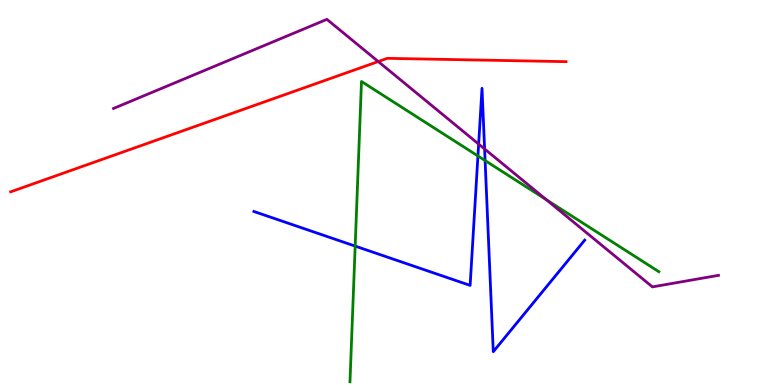[{'lines': ['blue', 'red'], 'intersections': []}, {'lines': ['green', 'red'], 'intersections': []}, {'lines': ['purple', 'red'], 'intersections': [{'x': 4.88, 'y': 8.4}]}, {'lines': ['blue', 'green'], 'intersections': [{'x': 4.58, 'y': 3.61}, {'x': 6.17, 'y': 5.95}, {'x': 6.26, 'y': 5.83}]}, {'lines': ['blue', 'purple'], 'intersections': [{'x': 6.18, 'y': 6.26}, {'x': 6.25, 'y': 6.13}]}, {'lines': ['green', 'purple'], 'intersections': [{'x': 7.05, 'y': 4.81}]}]